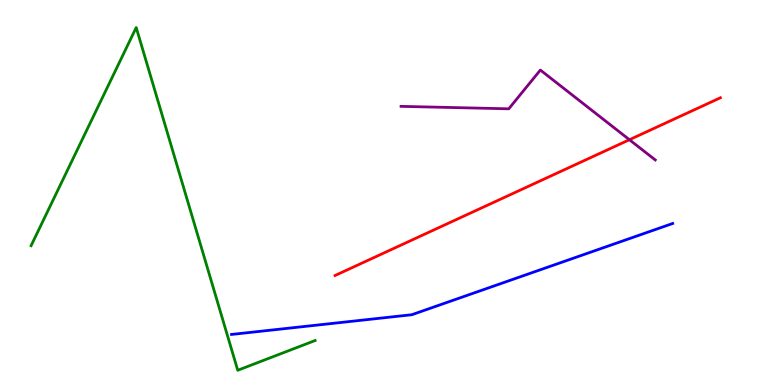[{'lines': ['blue', 'red'], 'intersections': []}, {'lines': ['green', 'red'], 'intersections': []}, {'lines': ['purple', 'red'], 'intersections': [{'x': 8.12, 'y': 6.37}]}, {'lines': ['blue', 'green'], 'intersections': []}, {'lines': ['blue', 'purple'], 'intersections': []}, {'lines': ['green', 'purple'], 'intersections': []}]